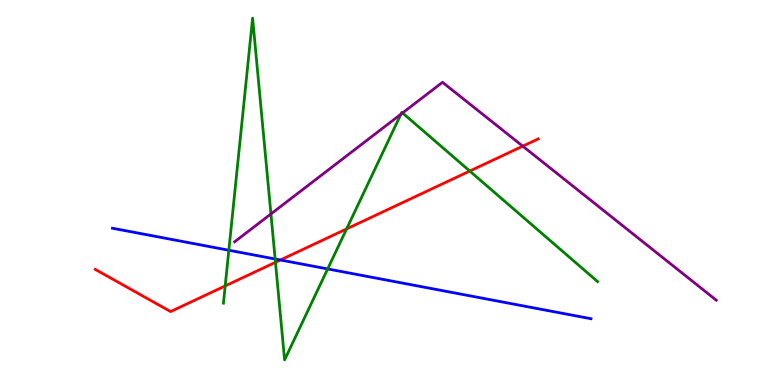[{'lines': ['blue', 'red'], 'intersections': [{'x': 3.62, 'y': 3.25}]}, {'lines': ['green', 'red'], 'intersections': [{'x': 2.91, 'y': 2.57}, {'x': 3.55, 'y': 3.19}, {'x': 4.47, 'y': 4.05}, {'x': 6.06, 'y': 5.56}]}, {'lines': ['purple', 'red'], 'intersections': [{'x': 6.75, 'y': 6.2}]}, {'lines': ['blue', 'green'], 'intersections': [{'x': 2.95, 'y': 3.5}, {'x': 3.55, 'y': 3.27}, {'x': 4.23, 'y': 3.01}]}, {'lines': ['blue', 'purple'], 'intersections': []}, {'lines': ['green', 'purple'], 'intersections': [{'x': 3.5, 'y': 4.44}, {'x': 5.17, 'y': 7.03}, {'x': 5.19, 'y': 7.07}]}]